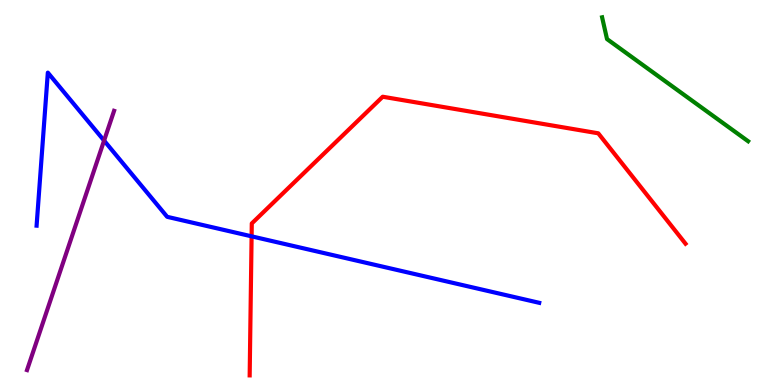[{'lines': ['blue', 'red'], 'intersections': [{'x': 3.25, 'y': 3.86}]}, {'lines': ['green', 'red'], 'intersections': []}, {'lines': ['purple', 'red'], 'intersections': []}, {'lines': ['blue', 'green'], 'intersections': []}, {'lines': ['blue', 'purple'], 'intersections': [{'x': 1.34, 'y': 6.35}]}, {'lines': ['green', 'purple'], 'intersections': []}]